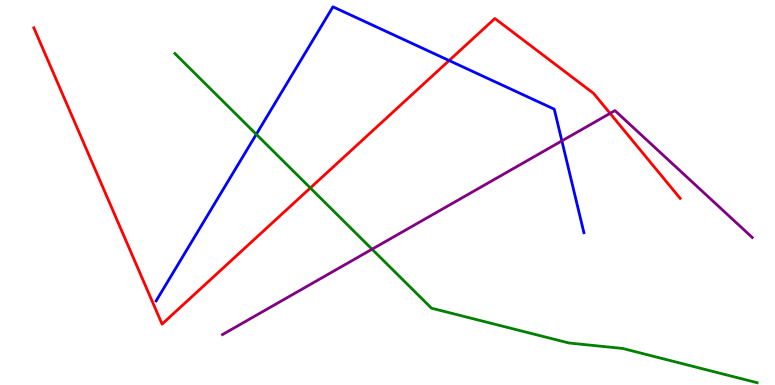[{'lines': ['blue', 'red'], 'intersections': [{'x': 5.8, 'y': 8.43}]}, {'lines': ['green', 'red'], 'intersections': [{'x': 4.0, 'y': 5.12}]}, {'lines': ['purple', 'red'], 'intersections': [{'x': 7.87, 'y': 7.06}]}, {'lines': ['blue', 'green'], 'intersections': [{'x': 3.31, 'y': 6.51}]}, {'lines': ['blue', 'purple'], 'intersections': [{'x': 7.25, 'y': 6.34}]}, {'lines': ['green', 'purple'], 'intersections': [{'x': 4.8, 'y': 3.53}]}]